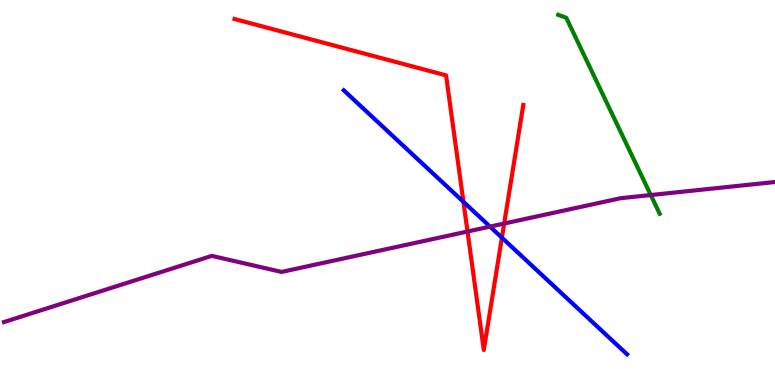[{'lines': ['blue', 'red'], 'intersections': [{'x': 5.98, 'y': 4.76}, {'x': 6.48, 'y': 3.83}]}, {'lines': ['green', 'red'], 'intersections': []}, {'lines': ['purple', 'red'], 'intersections': [{'x': 6.03, 'y': 3.99}, {'x': 6.51, 'y': 4.19}]}, {'lines': ['blue', 'green'], 'intersections': []}, {'lines': ['blue', 'purple'], 'intersections': [{'x': 6.32, 'y': 4.11}]}, {'lines': ['green', 'purple'], 'intersections': [{'x': 8.4, 'y': 4.93}]}]